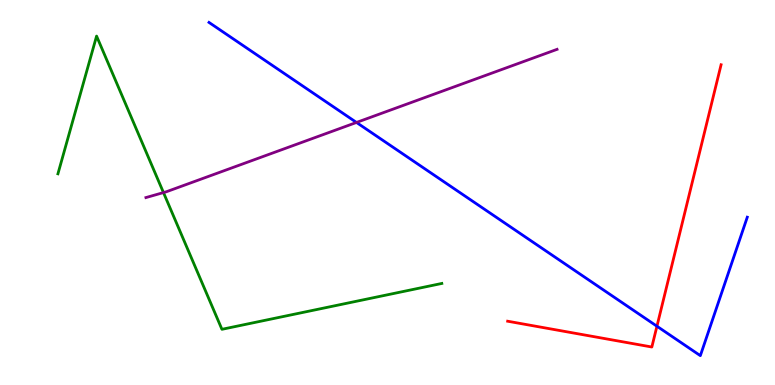[{'lines': ['blue', 'red'], 'intersections': [{'x': 8.48, 'y': 1.53}]}, {'lines': ['green', 'red'], 'intersections': []}, {'lines': ['purple', 'red'], 'intersections': []}, {'lines': ['blue', 'green'], 'intersections': []}, {'lines': ['blue', 'purple'], 'intersections': [{'x': 4.6, 'y': 6.82}]}, {'lines': ['green', 'purple'], 'intersections': [{'x': 2.11, 'y': 5.0}]}]